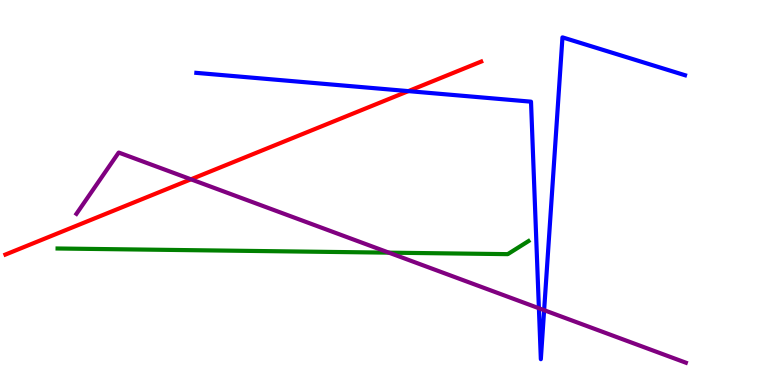[{'lines': ['blue', 'red'], 'intersections': [{'x': 5.27, 'y': 7.63}]}, {'lines': ['green', 'red'], 'intersections': []}, {'lines': ['purple', 'red'], 'intersections': [{'x': 2.46, 'y': 5.34}]}, {'lines': ['blue', 'green'], 'intersections': []}, {'lines': ['blue', 'purple'], 'intersections': [{'x': 6.95, 'y': 1.99}, {'x': 7.02, 'y': 1.94}]}, {'lines': ['green', 'purple'], 'intersections': [{'x': 5.02, 'y': 3.44}]}]